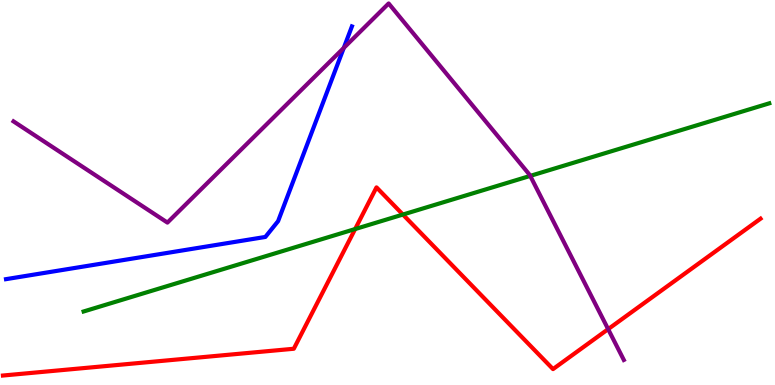[{'lines': ['blue', 'red'], 'intersections': []}, {'lines': ['green', 'red'], 'intersections': [{'x': 4.58, 'y': 4.05}, {'x': 5.2, 'y': 4.43}]}, {'lines': ['purple', 'red'], 'intersections': [{'x': 7.85, 'y': 1.45}]}, {'lines': ['blue', 'green'], 'intersections': []}, {'lines': ['blue', 'purple'], 'intersections': [{'x': 4.44, 'y': 8.76}]}, {'lines': ['green', 'purple'], 'intersections': [{'x': 6.84, 'y': 5.43}]}]